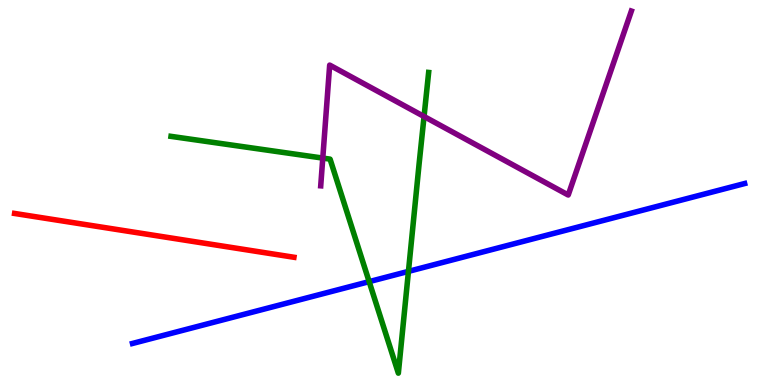[{'lines': ['blue', 'red'], 'intersections': []}, {'lines': ['green', 'red'], 'intersections': []}, {'lines': ['purple', 'red'], 'intersections': []}, {'lines': ['blue', 'green'], 'intersections': [{'x': 4.76, 'y': 2.68}, {'x': 5.27, 'y': 2.95}]}, {'lines': ['blue', 'purple'], 'intersections': []}, {'lines': ['green', 'purple'], 'intersections': [{'x': 4.16, 'y': 5.89}, {'x': 5.47, 'y': 6.97}]}]